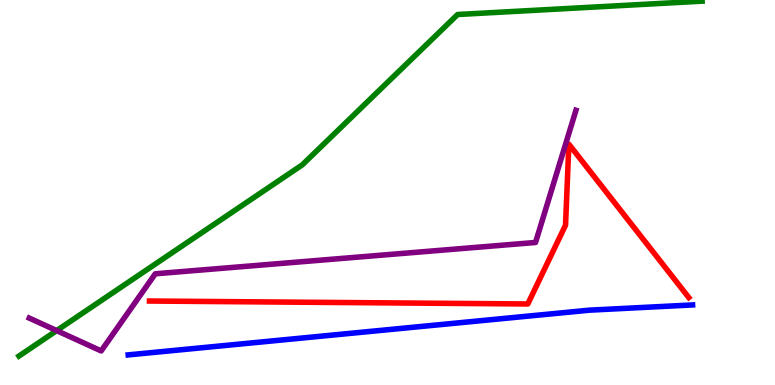[{'lines': ['blue', 'red'], 'intersections': []}, {'lines': ['green', 'red'], 'intersections': []}, {'lines': ['purple', 'red'], 'intersections': []}, {'lines': ['blue', 'green'], 'intersections': []}, {'lines': ['blue', 'purple'], 'intersections': []}, {'lines': ['green', 'purple'], 'intersections': [{'x': 0.731, 'y': 1.41}]}]